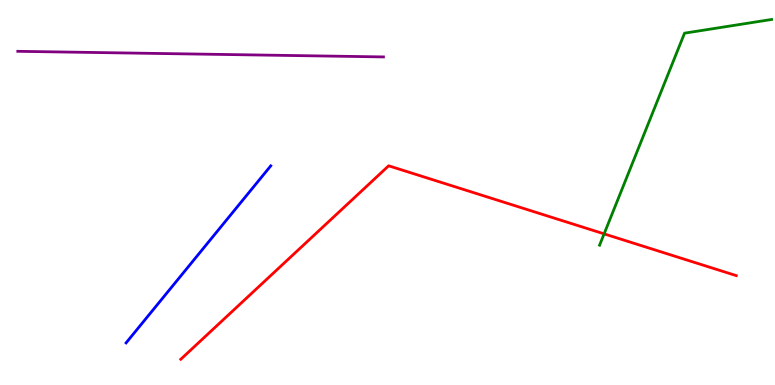[{'lines': ['blue', 'red'], 'intersections': []}, {'lines': ['green', 'red'], 'intersections': [{'x': 7.8, 'y': 3.93}]}, {'lines': ['purple', 'red'], 'intersections': []}, {'lines': ['blue', 'green'], 'intersections': []}, {'lines': ['blue', 'purple'], 'intersections': []}, {'lines': ['green', 'purple'], 'intersections': []}]